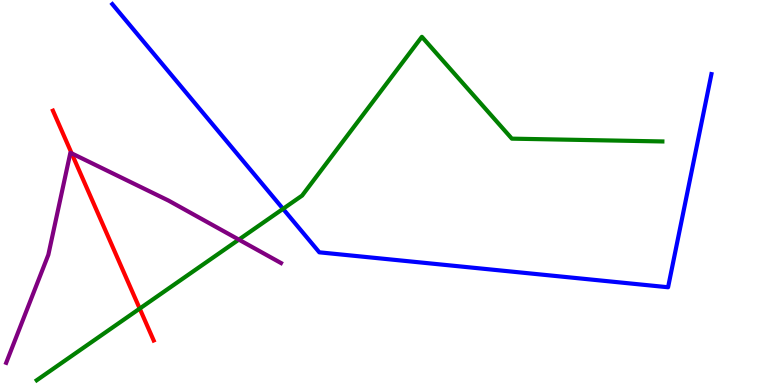[{'lines': ['blue', 'red'], 'intersections': []}, {'lines': ['green', 'red'], 'intersections': [{'x': 1.8, 'y': 1.98}]}, {'lines': ['purple', 'red'], 'intersections': [{'x': 0.924, 'y': 6.02}]}, {'lines': ['blue', 'green'], 'intersections': [{'x': 3.65, 'y': 4.58}]}, {'lines': ['blue', 'purple'], 'intersections': []}, {'lines': ['green', 'purple'], 'intersections': [{'x': 3.08, 'y': 3.78}]}]